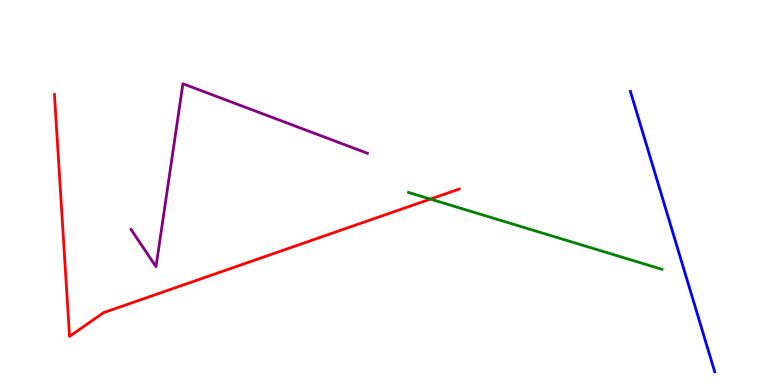[{'lines': ['blue', 'red'], 'intersections': []}, {'lines': ['green', 'red'], 'intersections': [{'x': 5.55, 'y': 4.83}]}, {'lines': ['purple', 'red'], 'intersections': []}, {'lines': ['blue', 'green'], 'intersections': []}, {'lines': ['blue', 'purple'], 'intersections': []}, {'lines': ['green', 'purple'], 'intersections': []}]